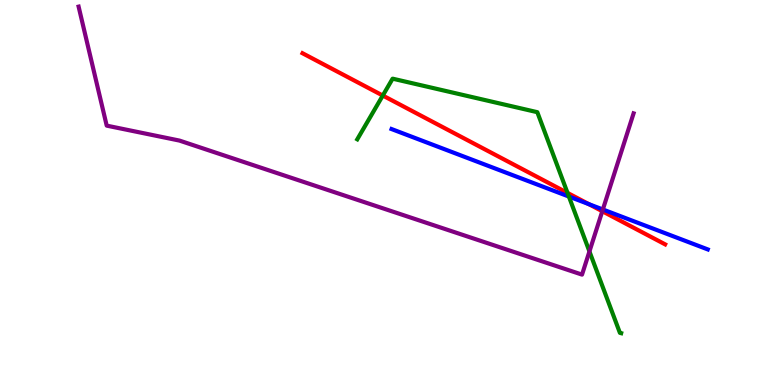[{'lines': ['blue', 'red'], 'intersections': [{'x': 7.6, 'y': 4.7}]}, {'lines': ['green', 'red'], 'intersections': [{'x': 4.94, 'y': 7.52}, {'x': 7.32, 'y': 4.99}]}, {'lines': ['purple', 'red'], 'intersections': [{'x': 7.77, 'y': 4.51}]}, {'lines': ['blue', 'green'], 'intersections': [{'x': 7.34, 'y': 4.89}]}, {'lines': ['blue', 'purple'], 'intersections': [{'x': 7.78, 'y': 4.56}]}, {'lines': ['green', 'purple'], 'intersections': [{'x': 7.61, 'y': 3.47}]}]